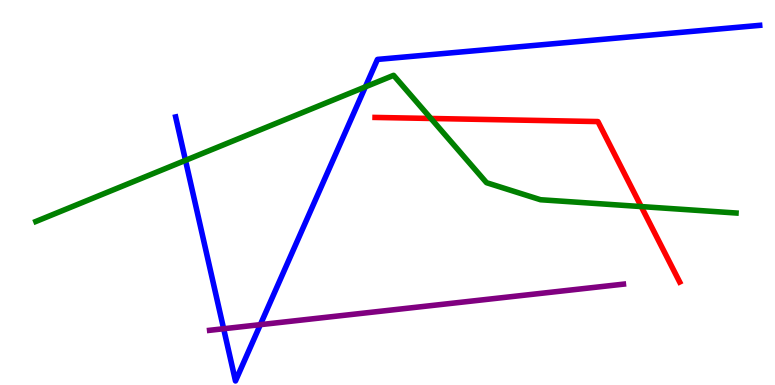[{'lines': ['blue', 'red'], 'intersections': []}, {'lines': ['green', 'red'], 'intersections': [{'x': 5.56, 'y': 6.92}, {'x': 8.27, 'y': 4.63}]}, {'lines': ['purple', 'red'], 'intersections': []}, {'lines': ['blue', 'green'], 'intersections': [{'x': 2.39, 'y': 5.83}, {'x': 4.71, 'y': 7.74}]}, {'lines': ['blue', 'purple'], 'intersections': [{'x': 2.89, 'y': 1.46}, {'x': 3.36, 'y': 1.57}]}, {'lines': ['green', 'purple'], 'intersections': []}]